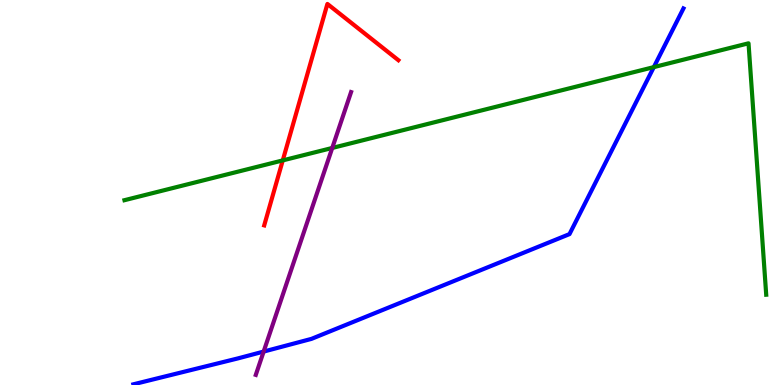[{'lines': ['blue', 'red'], 'intersections': []}, {'lines': ['green', 'red'], 'intersections': [{'x': 3.65, 'y': 5.83}]}, {'lines': ['purple', 'red'], 'intersections': []}, {'lines': ['blue', 'green'], 'intersections': [{'x': 8.44, 'y': 8.26}]}, {'lines': ['blue', 'purple'], 'intersections': [{'x': 3.4, 'y': 0.868}]}, {'lines': ['green', 'purple'], 'intersections': [{'x': 4.29, 'y': 6.16}]}]